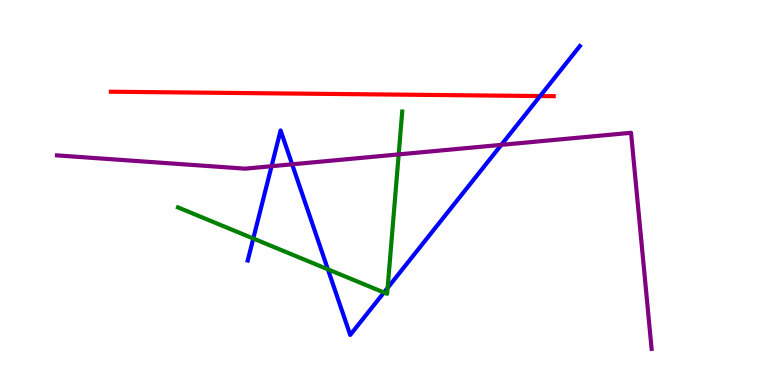[{'lines': ['blue', 'red'], 'intersections': [{'x': 6.97, 'y': 7.51}]}, {'lines': ['green', 'red'], 'intersections': []}, {'lines': ['purple', 'red'], 'intersections': []}, {'lines': ['blue', 'green'], 'intersections': [{'x': 3.27, 'y': 3.8}, {'x': 4.23, 'y': 3.0}, {'x': 4.95, 'y': 2.4}, {'x': 5.0, 'y': 2.52}]}, {'lines': ['blue', 'purple'], 'intersections': [{'x': 3.5, 'y': 5.68}, {'x': 3.77, 'y': 5.73}, {'x': 6.47, 'y': 6.24}]}, {'lines': ['green', 'purple'], 'intersections': [{'x': 5.14, 'y': 5.99}]}]